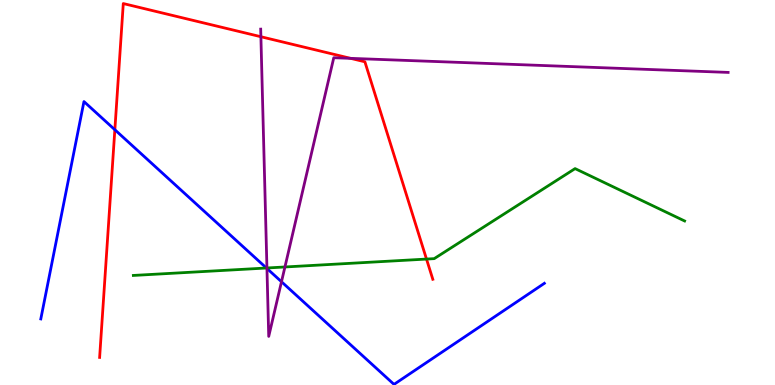[{'lines': ['blue', 'red'], 'intersections': [{'x': 1.48, 'y': 6.63}]}, {'lines': ['green', 'red'], 'intersections': [{'x': 5.5, 'y': 3.27}]}, {'lines': ['purple', 'red'], 'intersections': [{'x': 3.37, 'y': 9.05}, {'x': 4.52, 'y': 8.48}]}, {'lines': ['blue', 'green'], 'intersections': [{'x': 3.44, 'y': 3.04}]}, {'lines': ['blue', 'purple'], 'intersections': [{'x': 3.44, 'y': 3.03}, {'x': 3.63, 'y': 2.68}]}, {'lines': ['green', 'purple'], 'intersections': [{'x': 3.44, 'y': 3.04}, {'x': 3.68, 'y': 3.07}]}]